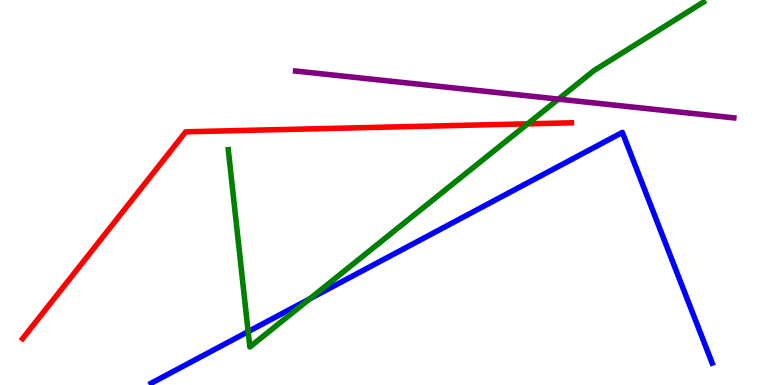[{'lines': ['blue', 'red'], 'intersections': []}, {'lines': ['green', 'red'], 'intersections': [{'x': 6.81, 'y': 6.78}]}, {'lines': ['purple', 'red'], 'intersections': []}, {'lines': ['blue', 'green'], 'intersections': [{'x': 3.2, 'y': 1.39}, {'x': 4.0, 'y': 2.24}]}, {'lines': ['blue', 'purple'], 'intersections': []}, {'lines': ['green', 'purple'], 'intersections': [{'x': 7.21, 'y': 7.43}]}]